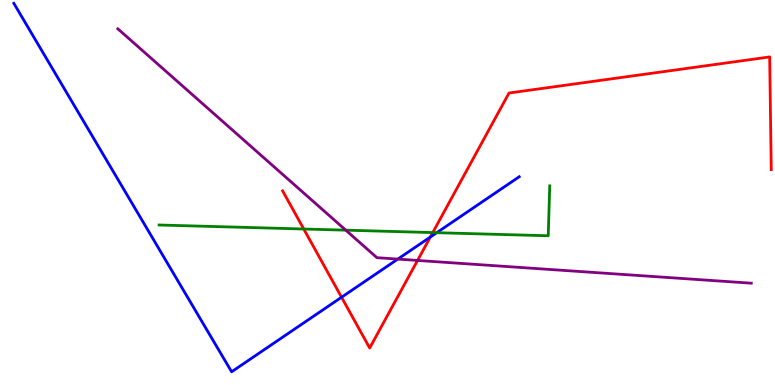[{'lines': ['blue', 'red'], 'intersections': [{'x': 4.41, 'y': 2.28}, {'x': 5.55, 'y': 3.84}]}, {'lines': ['green', 'red'], 'intersections': [{'x': 3.92, 'y': 4.05}, {'x': 5.58, 'y': 3.96}]}, {'lines': ['purple', 'red'], 'intersections': [{'x': 5.39, 'y': 3.24}]}, {'lines': ['blue', 'green'], 'intersections': [{'x': 5.64, 'y': 3.96}]}, {'lines': ['blue', 'purple'], 'intersections': [{'x': 5.13, 'y': 3.27}]}, {'lines': ['green', 'purple'], 'intersections': [{'x': 4.46, 'y': 4.02}]}]